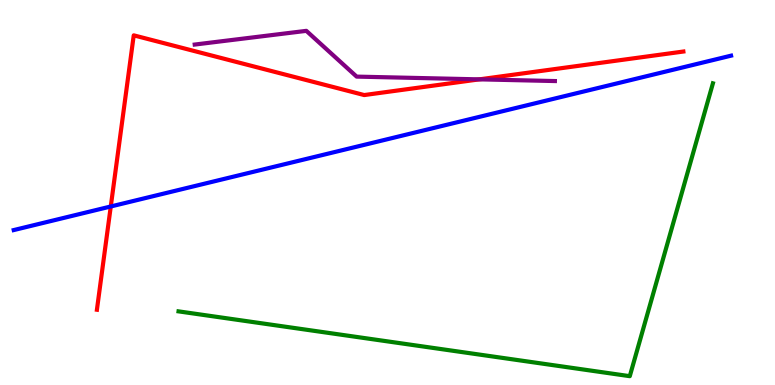[{'lines': ['blue', 'red'], 'intersections': [{'x': 1.43, 'y': 4.64}]}, {'lines': ['green', 'red'], 'intersections': []}, {'lines': ['purple', 'red'], 'intersections': [{'x': 6.18, 'y': 7.94}]}, {'lines': ['blue', 'green'], 'intersections': []}, {'lines': ['blue', 'purple'], 'intersections': []}, {'lines': ['green', 'purple'], 'intersections': []}]